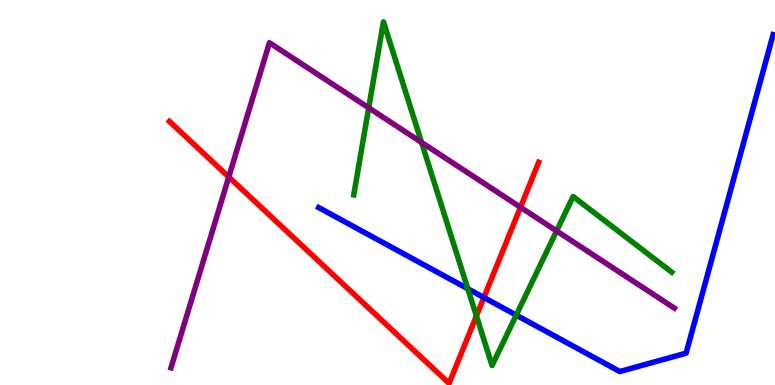[{'lines': ['blue', 'red'], 'intersections': [{'x': 6.24, 'y': 2.27}]}, {'lines': ['green', 'red'], 'intersections': [{'x': 6.15, 'y': 1.79}]}, {'lines': ['purple', 'red'], 'intersections': [{'x': 2.95, 'y': 5.4}, {'x': 6.72, 'y': 4.62}]}, {'lines': ['blue', 'green'], 'intersections': [{'x': 6.04, 'y': 2.5}, {'x': 6.66, 'y': 1.81}]}, {'lines': ['blue', 'purple'], 'intersections': []}, {'lines': ['green', 'purple'], 'intersections': [{'x': 4.76, 'y': 7.2}, {'x': 5.44, 'y': 6.3}, {'x': 7.18, 'y': 4.0}]}]